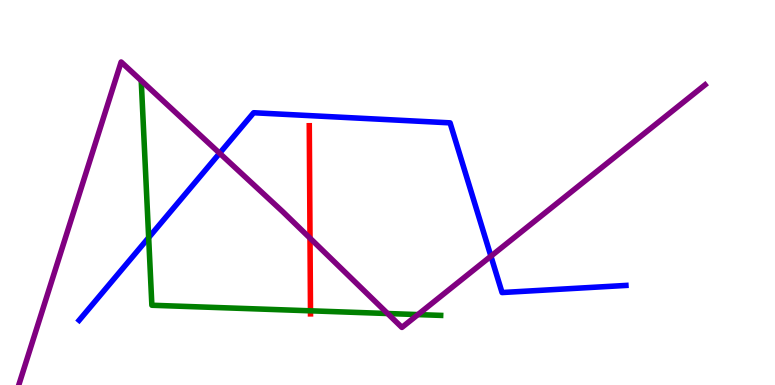[{'lines': ['blue', 'red'], 'intersections': []}, {'lines': ['green', 'red'], 'intersections': [{'x': 4.01, 'y': 1.93}]}, {'lines': ['purple', 'red'], 'intersections': [{'x': 4.0, 'y': 3.81}]}, {'lines': ['blue', 'green'], 'intersections': [{'x': 1.92, 'y': 3.83}]}, {'lines': ['blue', 'purple'], 'intersections': [{'x': 2.83, 'y': 6.02}, {'x': 6.33, 'y': 3.35}]}, {'lines': ['green', 'purple'], 'intersections': [{'x': 5.0, 'y': 1.86}, {'x': 5.39, 'y': 1.83}]}]